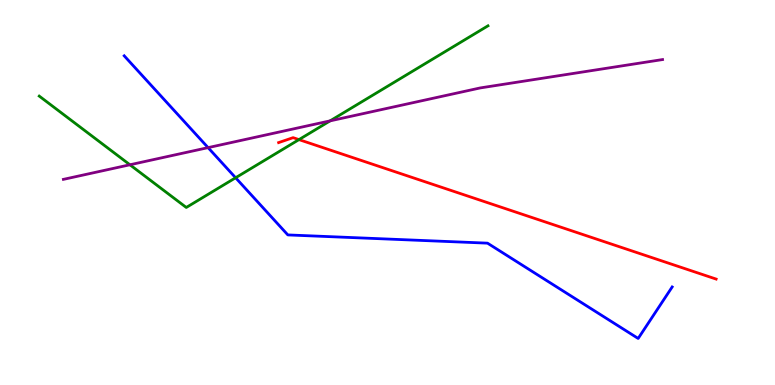[{'lines': ['blue', 'red'], 'intersections': []}, {'lines': ['green', 'red'], 'intersections': [{'x': 3.86, 'y': 6.37}]}, {'lines': ['purple', 'red'], 'intersections': []}, {'lines': ['blue', 'green'], 'intersections': [{'x': 3.04, 'y': 5.38}]}, {'lines': ['blue', 'purple'], 'intersections': [{'x': 2.68, 'y': 6.17}]}, {'lines': ['green', 'purple'], 'intersections': [{'x': 1.68, 'y': 5.72}, {'x': 4.26, 'y': 6.86}]}]